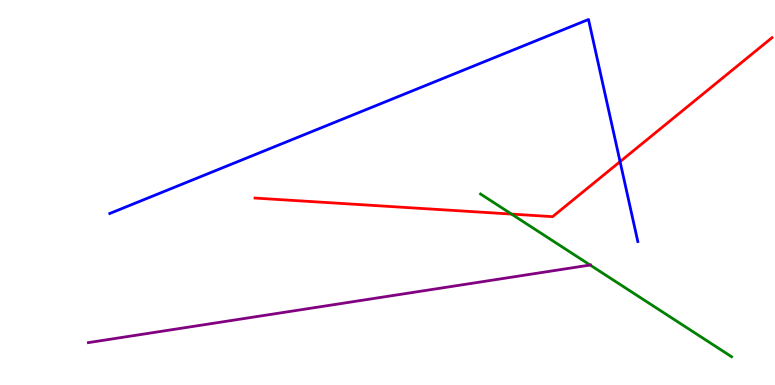[{'lines': ['blue', 'red'], 'intersections': [{'x': 8.0, 'y': 5.8}]}, {'lines': ['green', 'red'], 'intersections': [{'x': 6.6, 'y': 4.44}]}, {'lines': ['purple', 'red'], 'intersections': []}, {'lines': ['blue', 'green'], 'intersections': []}, {'lines': ['blue', 'purple'], 'intersections': []}, {'lines': ['green', 'purple'], 'intersections': [{'x': 7.61, 'y': 3.12}]}]